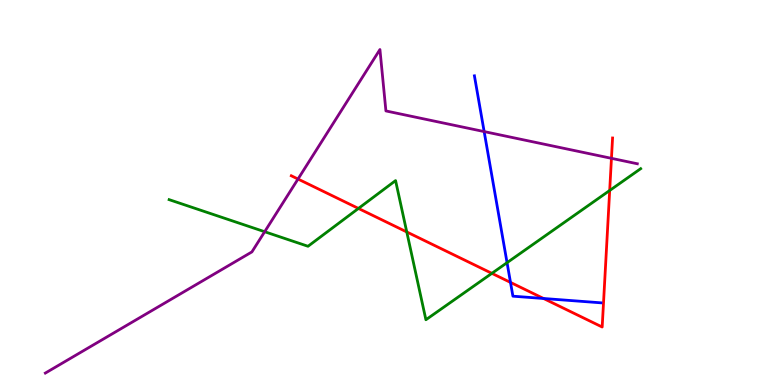[{'lines': ['blue', 'red'], 'intersections': [{'x': 6.59, 'y': 2.66}, {'x': 7.01, 'y': 2.25}]}, {'lines': ['green', 'red'], 'intersections': [{'x': 4.63, 'y': 4.59}, {'x': 5.25, 'y': 3.98}, {'x': 6.35, 'y': 2.9}, {'x': 7.87, 'y': 5.05}]}, {'lines': ['purple', 'red'], 'intersections': [{'x': 3.85, 'y': 5.35}, {'x': 7.89, 'y': 5.89}]}, {'lines': ['blue', 'green'], 'intersections': [{'x': 6.54, 'y': 3.18}]}, {'lines': ['blue', 'purple'], 'intersections': [{'x': 6.25, 'y': 6.58}]}, {'lines': ['green', 'purple'], 'intersections': [{'x': 3.42, 'y': 3.98}]}]